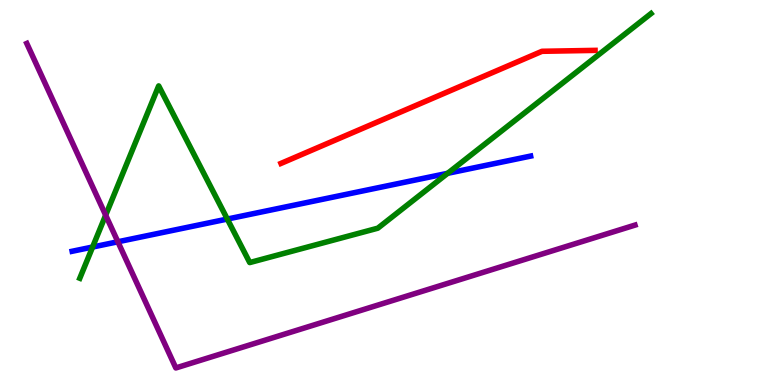[{'lines': ['blue', 'red'], 'intersections': []}, {'lines': ['green', 'red'], 'intersections': []}, {'lines': ['purple', 'red'], 'intersections': []}, {'lines': ['blue', 'green'], 'intersections': [{'x': 1.19, 'y': 3.58}, {'x': 2.93, 'y': 4.31}, {'x': 5.78, 'y': 5.5}]}, {'lines': ['blue', 'purple'], 'intersections': [{'x': 1.52, 'y': 3.72}]}, {'lines': ['green', 'purple'], 'intersections': [{'x': 1.36, 'y': 4.41}]}]